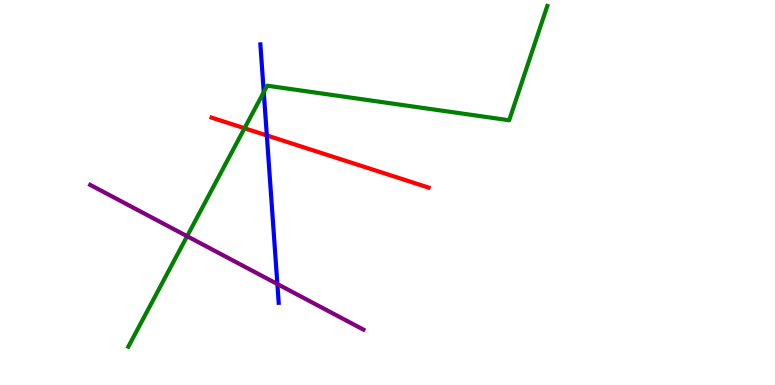[{'lines': ['blue', 'red'], 'intersections': [{'x': 3.44, 'y': 6.48}]}, {'lines': ['green', 'red'], 'intersections': [{'x': 3.16, 'y': 6.67}]}, {'lines': ['purple', 'red'], 'intersections': []}, {'lines': ['blue', 'green'], 'intersections': [{'x': 3.4, 'y': 7.61}]}, {'lines': ['blue', 'purple'], 'intersections': [{'x': 3.58, 'y': 2.62}]}, {'lines': ['green', 'purple'], 'intersections': [{'x': 2.41, 'y': 3.86}]}]